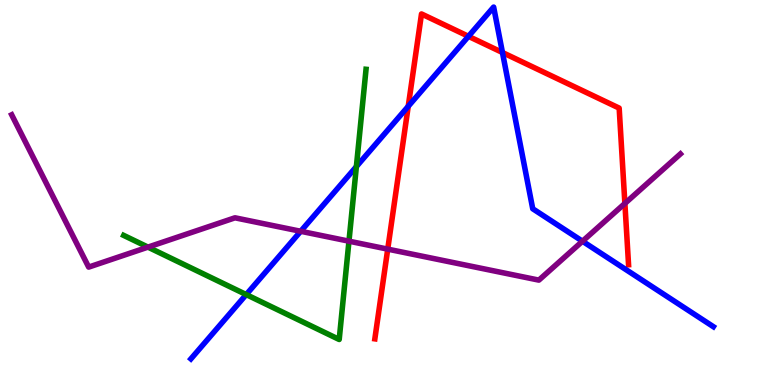[{'lines': ['blue', 'red'], 'intersections': [{'x': 5.27, 'y': 7.24}, {'x': 6.04, 'y': 9.06}, {'x': 6.48, 'y': 8.64}]}, {'lines': ['green', 'red'], 'intersections': []}, {'lines': ['purple', 'red'], 'intersections': [{'x': 5.0, 'y': 3.53}, {'x': 8.06, 'y': 4.72}]}, {'lines': ['blue', 'green'], 'intersections': [{'x': 3.18, 'y': 2.35}, {'x': 4.6, 'y': 5.67}]}, {'lines': ['blue', 'purple'], 'intersections': [{'x': 3.88, 'y': 3.99}, {'x': 7.52, 'y': 3.73}]}, {'lines': ['green', 'purple'], 'intersections': [{'x': 1.91, 'y': 3.58}, {'x': 4.5, 'y': 3.74}]}]